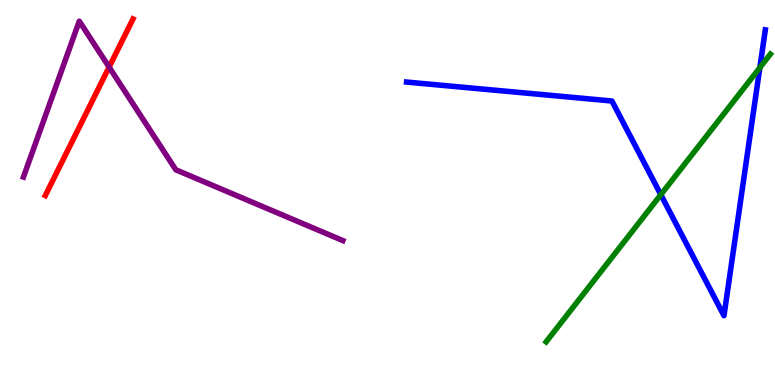[{'lines': ['blue', 'red'], 'intersections': []}, {'lines': ['green', 'red'], 'intersections': []}, {'lines': ['purple', 'red'], 'intersections': [{'x': 1.41, 'y': 8.26}]}, {'lines': ['blue', 'green'], 'intersections': [{'x': 8.53, 'y': 4.94}, {'x': 9.8, 'y': 8.24}]}, {'lines': ['blue', 'purple'], 'intersections': []}, {'lines': ['green', 'purple'], 'intersections': []}]